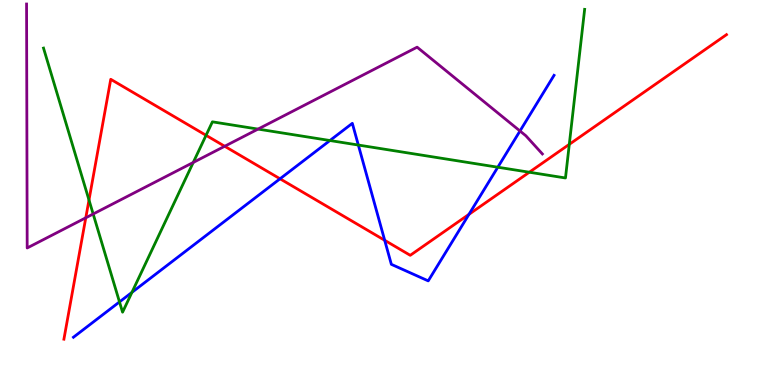[{'lines': ['blue', 'red'], 'intersections': [{'x': 3.61, 'y': 5.36}, {'x': 4.96, 'y': 3.76}, {'x': 6.05, 'y': 4.43}]}, {'lines': ['green', 'red'], 'intersections': [{'x': 1.15, 'y': 4.8}, {'x': 2.66, 'y': 6.49}, {'x': 6.83, 'y': 5.53}, {'x': 7.35, 'y': 6.25}]}, {'lines': ['purple', 'red'], 'intersections': [{'x': 1.11, 'y': 4.34}, {'x': 2.9, 'y': 6.2}]}, {'lines': ['blue', 'green'], 'intersections': [{'x': 1.54, 'y': 2.16}, {'x': 1.7, 'y': 2.41}, {'x': 4.26, 'y': 6.35}, {'x': 4.62, 'y': 6.23}, {'x': 6.42, 'y': 5.66}]}, {'lines': ['blue', 'purple'], 'intersections': [{'x': 6.71, 'y': 6.6}]}, {'lines': ['green', 'purple'], 'intersections': [{'x': 1.2, 'y': 4.44}, {'x': 2.49, 'y': 5.78}, {'x': 3.33, 'y': 6.65}]}]